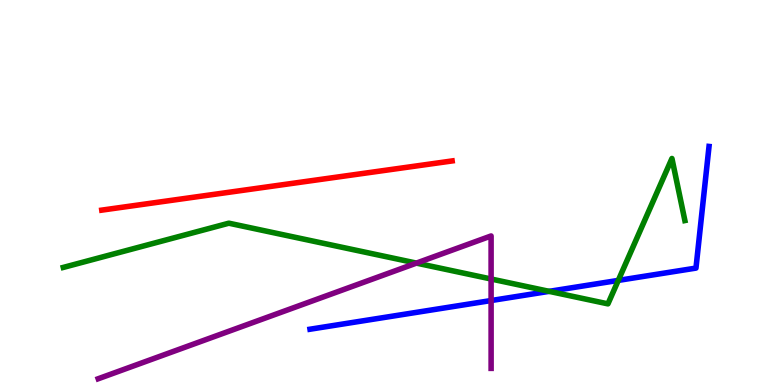[{'lines': ['blue', 'red'], 'intersections': []}, {'lines': ['green', 'red'], 'intersections': []}, {'lines': ['purple', 'red'], 'intersections': []}, {'lines': ['blue', 'green'], 'intersections': [{'x': 7.09, 'y': 2.43}, {'x': 7.98, 'y': 2.72}]}, {'lines': ['blue', 'purple'], 'intersections': [{'x': 6.34, 'y': 2.19}]}, {'lines': ['green', 'purple'], 'intersections': [{'x': 5.37, 'y': 3.17}, {'x': 6.34, 'y': 2.75}]}]